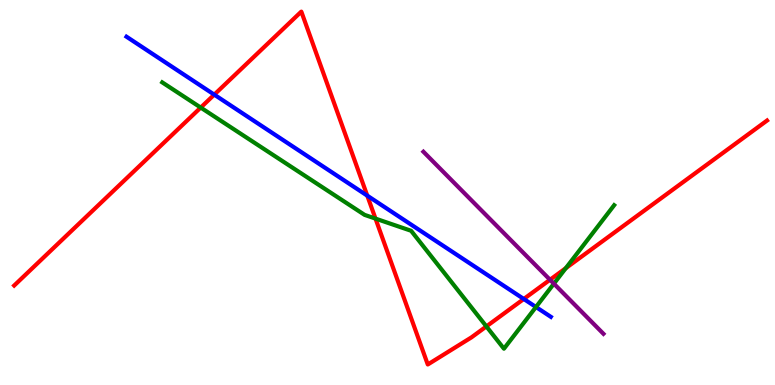[{'lines': ['blue', 'red'], 'intersections': [{'x': 2.76, 'y': 7.54}, {'x': 4.74, 'y': 4.92}, {'x': 6.76, 'y': 2.23}]}, {'lines': ['green', 'red'], 'intersections': [{'x': 2.59, 'y': 7.21}, {'x': 4.85, 'y': 4.32}, {'x': 6.28, 'y': 1.52}, {'x': 7.3, 'y': 3.04}]}, {'lines': ['purple', 'red'], 'intersections': [{'x': 7.1, 'y': 2.73}]}, {'lines': ['blue', 'green'], 'intersections': [{'x': 6.92, 'y': 2.03}]}, {'lines': ['blue', 'purple'], 'intersections': []}, {'lines': ['green', 'purple'], 'intersections': [{'x': 7.15, 'y': 2.63}]}]